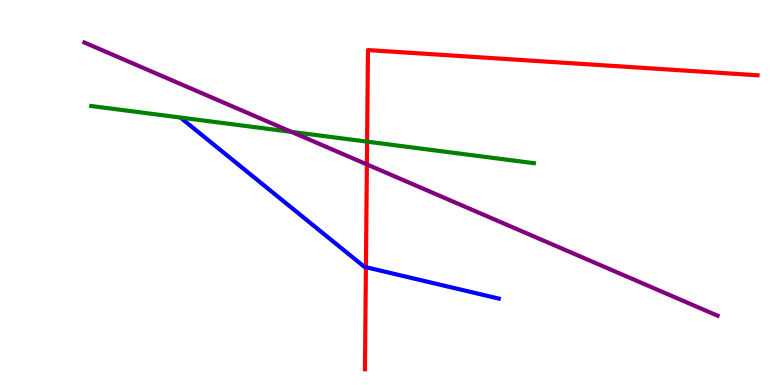[{'lines': ['blue', 'red'], 'intersections': [{'x': 4.72, 'y': 3.06}]}, {'lines': ['green', 'red'], 'intersections': [{'x': 4.74, 'y': 6.32}]}, {'lines': ['purple', 'red'], 'intersections': [{'x': 4.73, 'y': 5.73}]}, {'lines': ['blue', 'green'], 'intersections': []}, {'lines': ['blue', 'purple'], 'intersections': []}, {'lines': ['green', 'purple'], 'intersections': [{'x': 3.76, 'y': 6.57}]}]